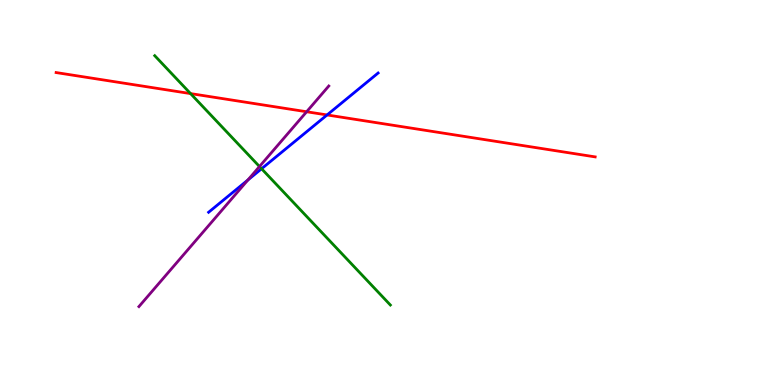[{'lines': ['blue', 'red'], 'intersections': [{'x': 4.22, 'y': 7.01}]}, {'lines': ['green', 'red'], 'intersections': [{'x': 2.46, 'y': 7.57}]}, {'lines': ['purple', 'red'], 'intersections': [{'x': 3.96, 'y': 7.1}]}, {'lines': ['blue', 'green'], 'intersections': [{'x': 3.38, 'y': 5.62}]}, {'lines': ['blue', 'purple'], 'intersections': [{'x': 3.2, 'y': 5.33}]}, {'lines': ['green', 'purple'], 'intersections': [{'x': 3.35, 'y': 5.67}]}]